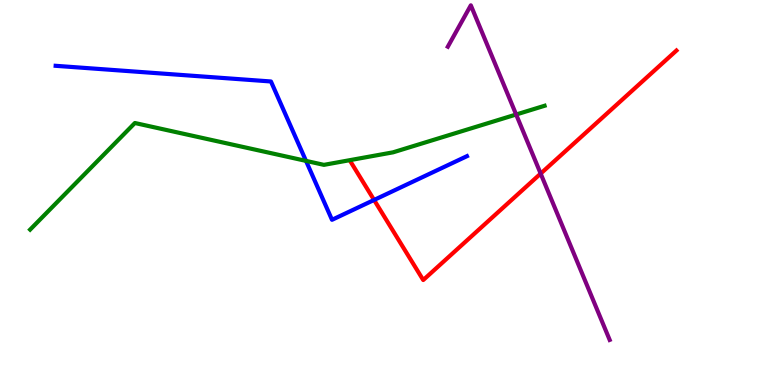[{'lines': ['blue', 'red'], 'intersections': [{'x': 4.83, 'y': 4.81}]}, {'lines': ['green', 'red'], 'intersections': []}, {'lines': ['purple', 'red'], 'intersections': [{'x': 6.98, 'y': 5.49}]}, {'lines': ['blue', 'green'], 'intersections': [{'x': 3.95, 'y': 5.82}]}, {'lines': ['blue', 'purple'], 'intersections': []}, {'lines': ['green', 'purple'], 'intersections': [{'x': 6.66, 'y': 7.03}]}]